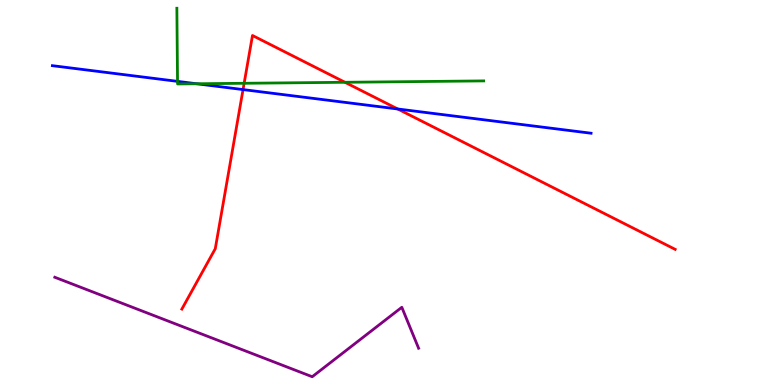[{'lines': ['blue', 'red'], 'intersections': [{'x': 3.14, 'y': 7.67}, {'x': 5.13, 'y': 7.17}]}, {'lines': ['green', 'red'], 'intersections': [{'x': 3.15, 'y': 7.84}, {'x': 4.45, 'y': 7.86}]}, {'lines': ['purple', 'red'], 'intersections': []}, {'lines': ['blue', 'green'], 'intersections': [{'x': 2.29, 'y': 7.89}, {'x': 2.54, 'y': 7.82}]}, {'lines': ['blue', 'purple'], 'intersections': []}, {'lines': ['green', 'purple'], 'intersections': []}]